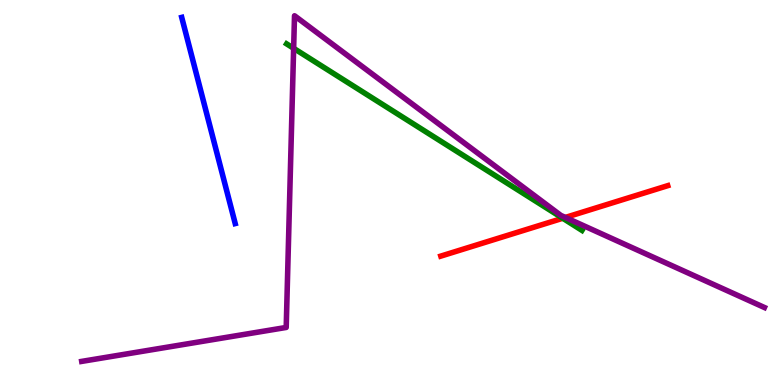[{'lines': ['blue', 'red'], 'intersections': []}, {'lines': ['green', 'red'], 'intersections': [{'x': 7.26, 'y': 4.33}]}, {'lines': ['purple', 'red'], 'intersections': [{'x': 7.29, 'y': 4.35}]}, {'lines': ['blue', 'green'], 'intersections': []}, {'lines': ['blue', 'purple'], 'intersections': []}, {'lines': ['green', 'purple'], 'intersections': [{'x': 3.79, 'y': 8.75}]}]